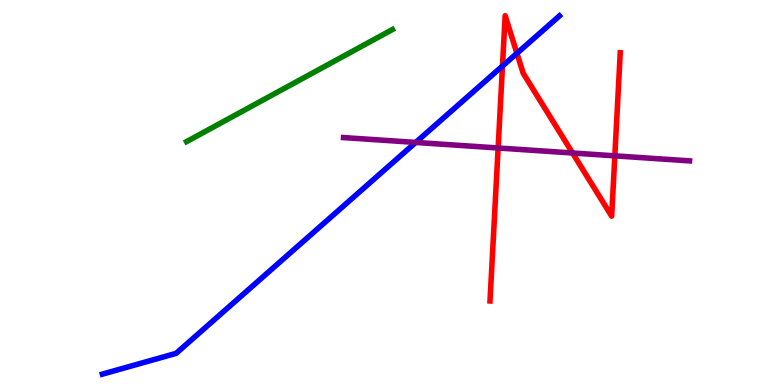[{'lines': ['blue', 'red'], 'intersections': [{'x': 6.48, 'y': 8.28}, {'x': 6.67, 'y': 8.62}]}, {'lines': ['green', 'red'], 'intersections': []}, {'lines': ['purple', 'red'], 'intersections': [{'x': 6.43, 'y': 6.16}, {'x': 7.39, 'y': 6.03}, {'x': 7.93, 'y': 5.95}]}, {'lines': ['blue', 'green'], 'intersections': []}, {'lines': ['blue', 'purple'], 'intersections': [{'x': 5.36, 'y': 6.3}]}, {'lines': ['green', 'purple'], 'intersections': []}]